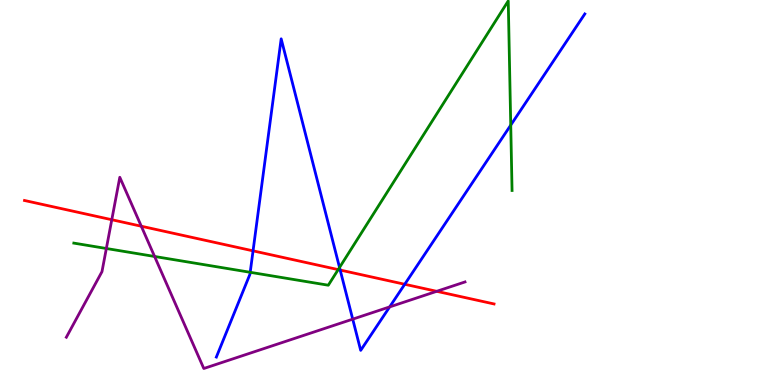[{'lines': ['blue', 'red'], 'intersections': [{'x': 3.27, 'y': 3.48}, {'x': 4.39, 'y': 2.99}, {'x': 5.22, 'y': 2.62}]}, {'lines': ['green', 'red'], 'intersections': [{'x': 4.36, 'y': 3.0}]}, {'lines': ['purple', 'red'], 'intersections': [{'x': 1.44, 'y': 4.29}, {'x': 1.82, 'y': 4.12}, {'x': 5.63, 'y': 2.43}]}, {'lines': ['blue', 'green'], 'intersections': [{'x': 3.23, 'y': 2.93}, {'x': 4.38, 'y': 3.05}, {'x': 6.59, 'y': 6.75}]}, {'lines': ['blue', 'purple'], 'intersections': [{'x': 4.55, 'y': 1.71}, {'x': 5.03, 'y': 2.03}]}, {'lines': ['green', 'purple'], 'intersections': [{'x': 1.37, 'y': 3.55}, {'x': 1.99, 'y': 3.34}]}]